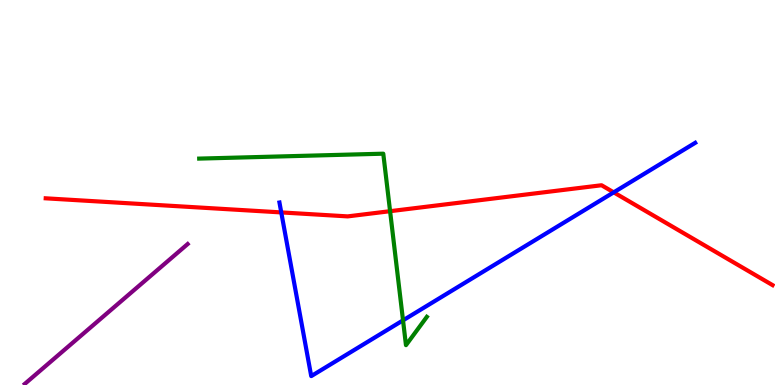[{'lines': ['blue', 'red'], 'intersections': [{'x': 3.63, 'y': 4.48}, {'x': 7.92, 'y': 5.0}]}, {'lines': ['green', 'red'], 'intersections': [{'x': 5.03, 'y': 4.51}]}, {'lines': ['purple', 'red'], 'intersections': []}, {'lines': ['blue', 'green'], 'intersections': [{'x': 5.2, 'y': 1.68}]}, {'lines': ['blue', 'purple'], 'intersections': []}, {'lines': ['green', 'purple'], 'intersections': []}]